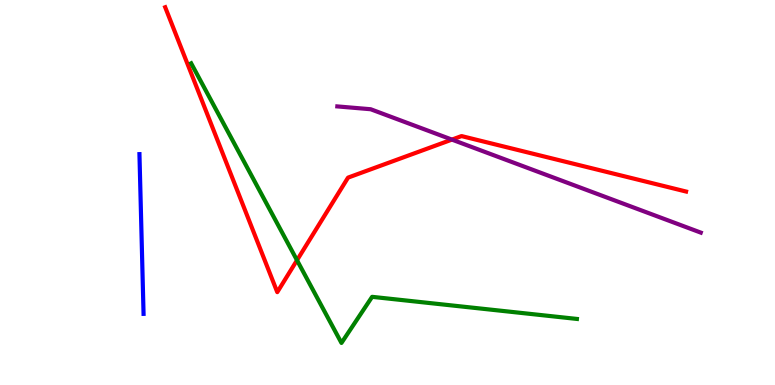[{'lines': ['blue', 'red'], 'intersections': []}, {'lines': ['green', 'red'], 'intersections': [{'x': 3.83, 'y': 3.24}]}, {'lines': ['purple', 'red'], 'intersections': [{'x': 5.83, 'y': 6.37}]}, {'lines': ['blue', 'green'], 'intersections': []}, {'lines': ['blue', 'purple'], 'intersections': []}, {'lines': ['green', 'purple'], 'intersections': []}]